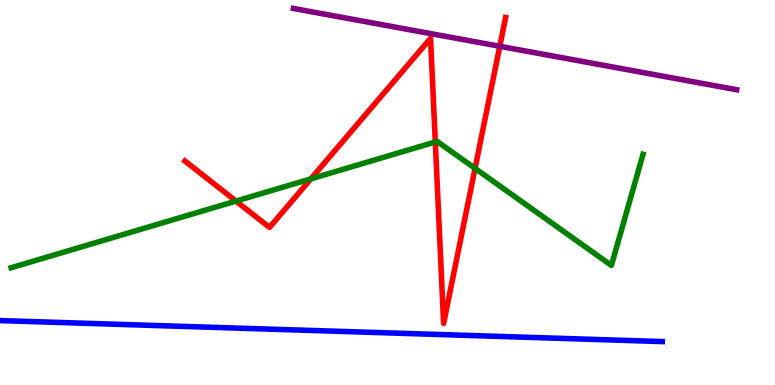[{'lines': ['blue', 'red'], 'intersections': []}, {'lines': ['green', 'red'], 'intersections': [{'x': 3.04, 'y': 4.78}, {'x': 4.01, 'y': 5.35}, {'x': 5.62, 'y': 6.31}, {'x': 6.13, 'y': 5.63}]}, {'lines': ['purple', 'red'], 'intersections': [{'x': 6.45, 'y': 8.8}]}, {'lines': ['blue', 'green'], 'intersections': []}, {'lines': ['blue', 'purple'], 'intersections': []}, {'lines': ['green', 'purple'], 'intersections': []}]